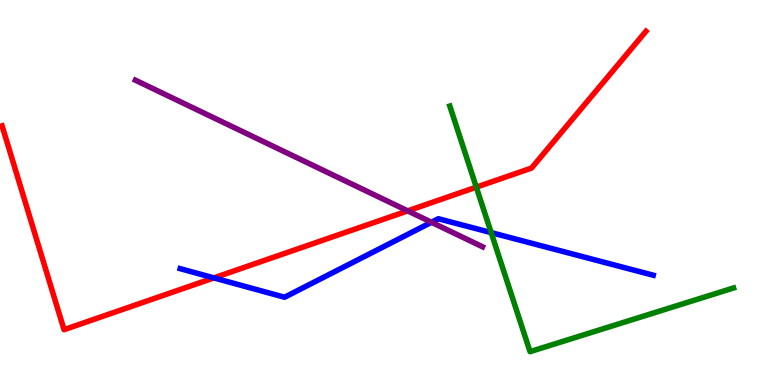[{'lines': ['blue', 'red'], 'intersections': [{'x': 2.76, 'y': 2.78}]}, {'lines': ['green', 'red'], 'intersections': [{'x': 6.15, 'y': 5.14}]}, {'lines': ['purple', 'red'], 'intersections': [{'x': 5.26, 'y': 4.52}]}, {'lines': ['blue', 'green'], 'intersections': [{'x': 6.34, 'y': 3.96}]}, {'lines': ['blue', 'purple'], 'intersections': [{'x': 5.57, 'y': 4.23}]}, {'lines': ['green', 'purple'], 'intersections': []}]